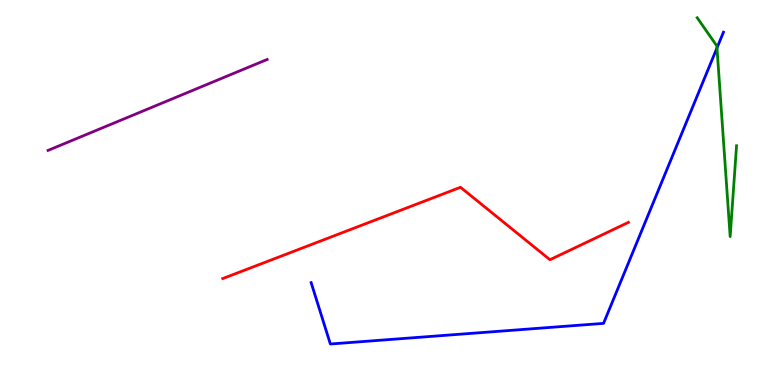[{'lines': ['blue', 'red'], 'intersections': []}, {'lines': ['green', 'red'], 'intersections': []}, {'lines': ['purple', 'red'], 'intersections': []}, {'lines': ['blue', 'green'], 'intersections': [{'x': 9.25, 'y': 8.76}]}, {'lines': ['blue', 'purple'], 'intersections': []}, {'lines': ['green', 'purple'], 'intersections': []}]